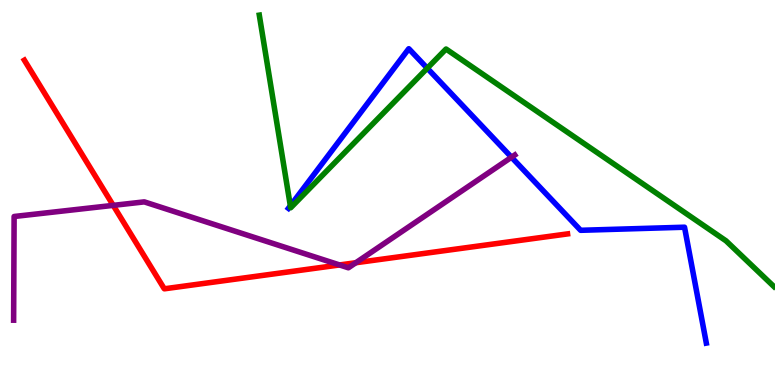[{'lines': ['blue', 'red'], 'intersections': []}, {'lines': ['green', 'red'], 'intersections': []}, {'lines': ['purple', 'red'], 'intersections': [{'x': 1.46, 'y': 4.67}, {'x': 4.38, 'y': 3.12}, {'x': 4.59, 'y': 3.18}]}, {'lines': ['blue', 'green'], 'intersections': [{'x': 3.75, 'y': 4.65}, {'x': 5.51, 'y': 8.23}]}, {'lines': ['blue', 'purple'], 'intersections': [{'x': 6.6, 'y': 5.92}]}, {'lines': ['green', 'purple'], 'intersections': []}]